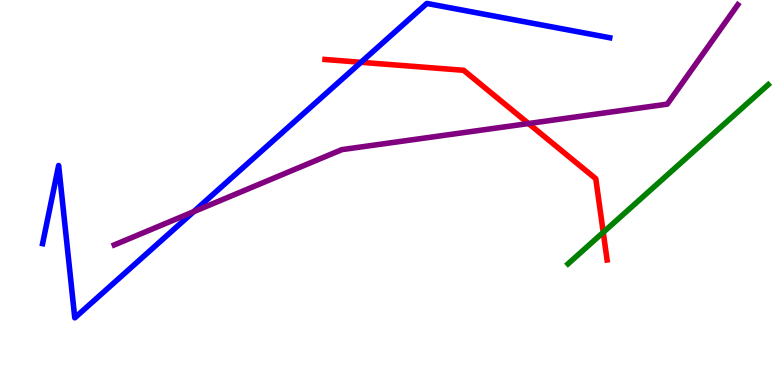[{'lines': ['blue', 'red'], 'intersections': [{'x': 4.66, 'y': 8.38}]}, {'lines': ['green', 'red'], 'intersections': [{'x': 7.78, 'y': 3.97}]}, {'lines': ['purple', 'red'], 'intersections': [{'x': 6.82, 'y': 6.79}]}, {'lines': ['blue', 'green'], 'intersections': []}, {'lines': ['blue', 'purple'], 'intersections': [{'x': 2.5, 'y': 4.5}]}, {'lines': ['green', 'purple'], 'intersections': []}]